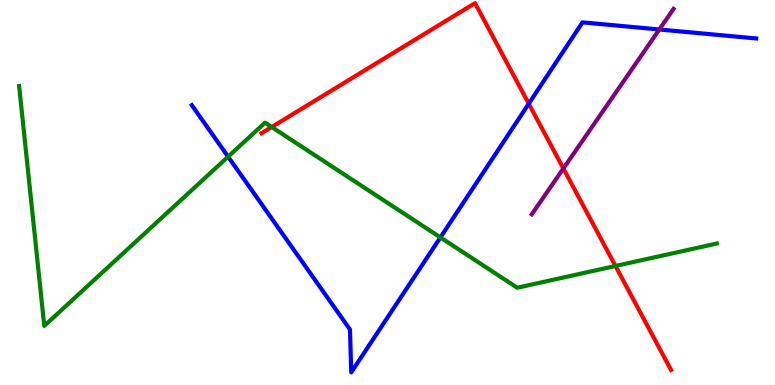[{'lines': ['blue', 'red'], 'intersections': [{'x': 6.82, 'y': 7.31}]}, {'lines': ['green', 'red'], 'intersections': [{'x': 3.51, 'y': 6.7}, {'x': 7.94, 'y': 3.09}]}, {'lines': ['purple', 'red'], 'intersections': [{'x': 7.27, 'y': 5.62}]}, {'lines': ['blue', 'green'], 'intersections': [{'x': 2.94, 'y': 5.93}, {'x': 5.68, 'y': 3.83}]}, {'lines': ['blue', 'purple'], 'intersections': [{'x': 8.51, 'y': 9.23}]}, {'lines': ['green', 'purple'], 'intersections': []}]